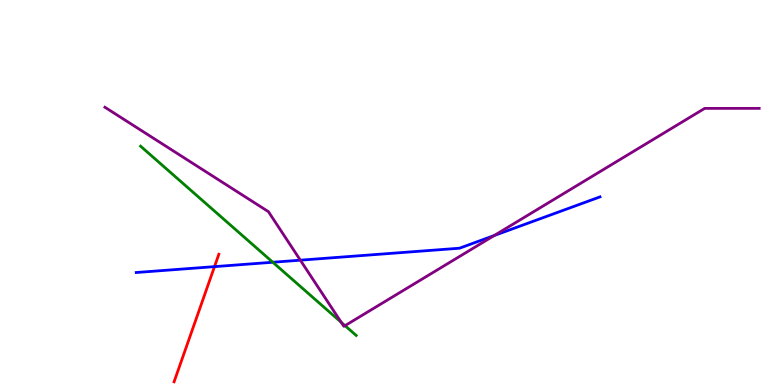[{'lines': ['blue', 'red'], 'intersections': [{'x': 2.77, 'y': 3.07}]}, {'lines': ['green', 'red'], 'intersections': []}, {'lines': ['purple', 'red'], 'intersections': []}, {'lines': ['blue', 'green'], 'intersections': [{'x': 3.52, 'y': 3.19}]}, {'lines': ['blue', 'purple'], 'intersections': [{'x': 3.88, 'y': 3.24}, {'x': 6.38, 'y': 3.88}]}, {'lines': ['green', 'purple'], 'intersections': [{'x': 4.4, 'y': 1.63}, {'x': 4.45, 'y': 1.54}]}]